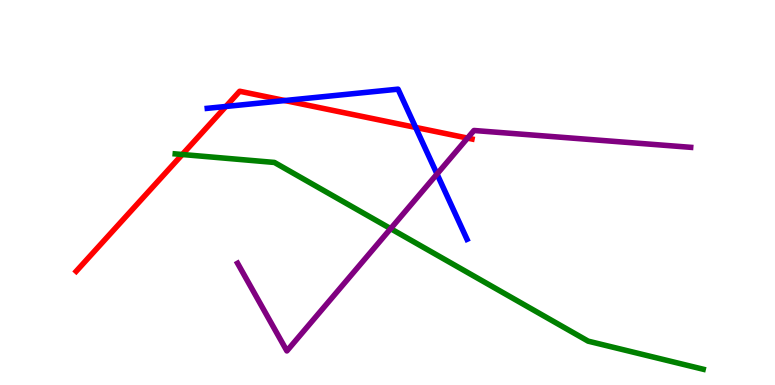[{'lines': ['blue', 'red'], 'intersections': [{'x': 2.91, 'y': 7.23}, {'x': 3.68, 'y': 7.39}, {'x': 5.36, 'y': 6.69}]}, {'lines': ['green', 'red'], 'intersections': [{'x': 2.35, 'y': 5.99}]}, {'lines': ['purple', 'red'], 'intersections': [{'x': 6.03, 'y': 6.41}]}, {'lines': ['blue', 'green'], 'intersections': []}, {'lines': ['blue', 'purple'], 'intersections': [{'x': 5.64, 'y': 5.48}]}, {'lines': ['green', 'purple'], 'intersections': [{'x': 5.04, 'y': 4.06}]}]